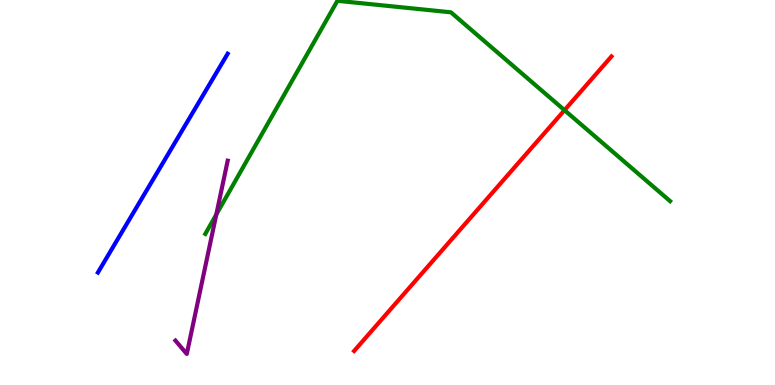[{'lines': ['blue', 'red'], 'intersections': []}, {'lines': ['green', 'red'], 'intersections': [{'x': 7.28, 'y': 7.14}]}, {'lines': ['purple', 'red'], 'intersections': []}, {'lines': ['blue', 'green'], 'intersections': []}, {'lines': ['blue', 'purple'], 'intersections': []}, {'lines': ['green', 'purple'], 'intersections': [{'x': 2.79, 'y': 4.43}]}]